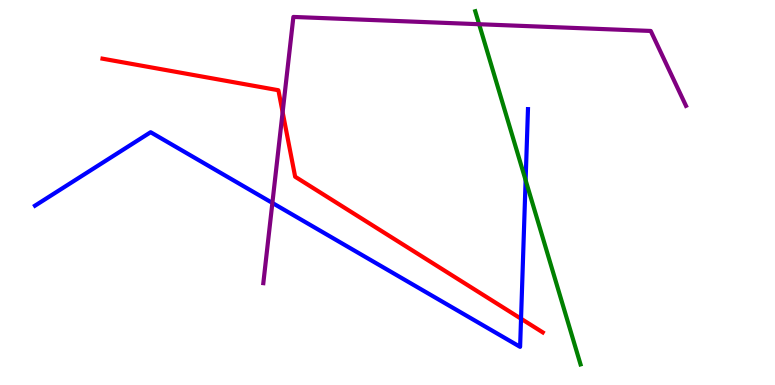[{'lines': ['blue', 'red'], 'intersections': [{'x': 6.72, 'y': 1.72}]}, {'lines': ['green', 'red'], 'intersections': []}, {'lines': ['purple', 'red'], 'intersections': [{'x': 3.65, 'y': 7.09}]}, {'lines': ['blue', 'green'], 'intersections': [{'x': 6.78, 'y': 5.32}]}, {'lines': ['blue', 'purple'], 'intersections': [{'x': 3.51, 'y': 4.73}]}, {'lines': ['green', 'purple'], 'intersections': [{'x': 6.18, 'y': 9.37}]}]